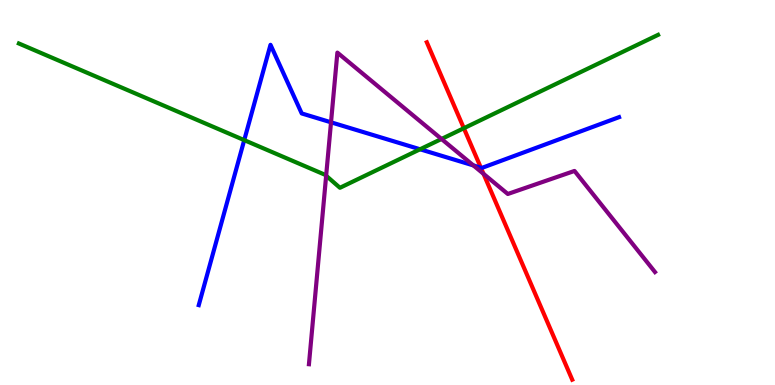[{'lines': ['blue', 'red'], 'intersections': [{'x': 6.2, 'y': 5.64}]}, {'lines': ['green', 'red'], 'intersections': [{'x': 5.99, 'y': 6.67}]}, {'lines': ['purple', 'red'], 'intersections': [{'x': 6.24, 'y': 5.49}]}, {'lines': ['blue', 'green'], 'intersections': [{'x': 3.15, 'y': 6.36}, {'x': 5.42, 'y': 6.12}]}, {'lines': ['blue', 'purple'], 'intersections': [{'x': 4.27, 'y': 6.82}, {'x': 6.11, 'y': 5.7}]}, {'lines': ['green', 'purple'], 'intersections': [{'x': 4.21, 'y': 5.44}, {'x': 5.7, 'y': 6.39}]}]